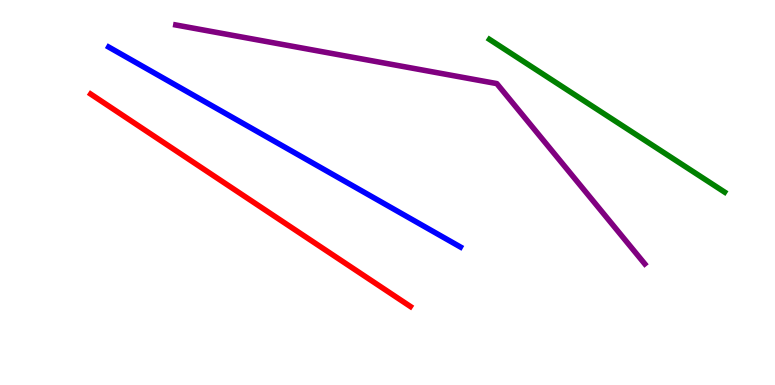[{'lines': ['blue', 'red'], 'intersections': []}, {'lines': ['green', 'red'], 'intersections': []}, {'lines': ['purple', 'red'], 'intersections': []}, {'lines': ['blue', 'green'], 'intersections': []}, {'lines': ['blue', 'purple'], 'intersections': []}, {'lines': ['green', 'purple'], 'intersections': []}]